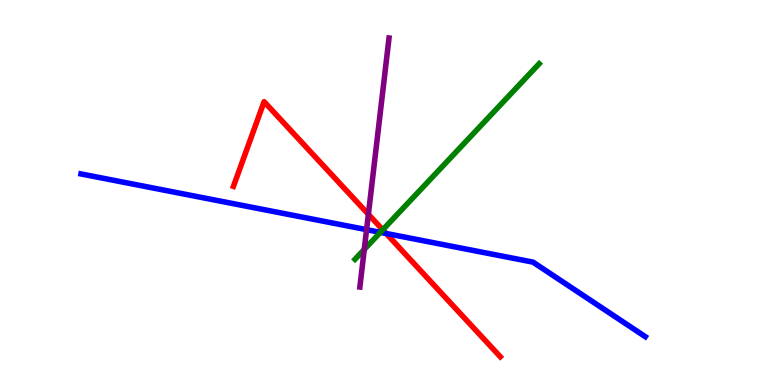[{'lines': ['blue', 'red'], 'intersections': [{'x': 4.98, 'y': 3.94}]}, {'lines': ['green', 'red'], 'intersections': [{'x': 4.94, 'y': 4.03}]}, {'lines': ['purple', 'red'], 'intersections': [{'x': 4.75, 'y': 4.43}]}, {'lines': ['blue', 'green'], 'intersections': [{'x': 4.91, 'y': 3.97}]}, {'lines': ['blue', 'purple'], 'intersections': [{'x': 4.73, 'y': 4.03}]}, {'lines': ['green', 'purple'], 'intersections': [{'x': 4.7, 'y': 3.52}]}]